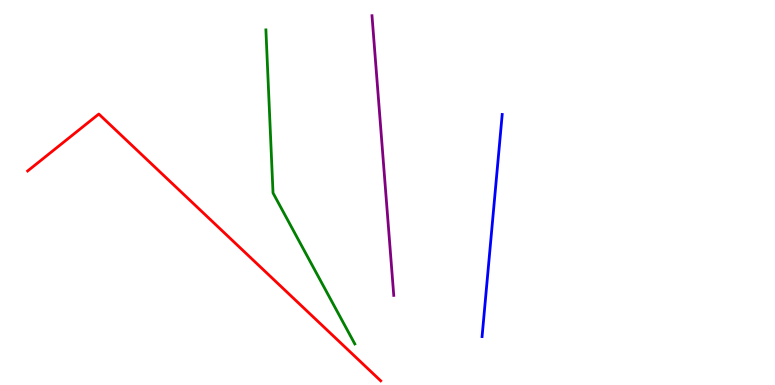[{'lines': ['blue', 'red'], 'intersections': []}, {'lines': ['green', 'red'], 'intersections': []}, {'lines': ['purple', 'red'], 'intersections': []}, {'lines': ['blue', 'green'], 'intersections': []}, {'lines': ['blue', 'purple'], 'intersections': []}, {'lines': ['green', 'purple'], 'intersections': []}]